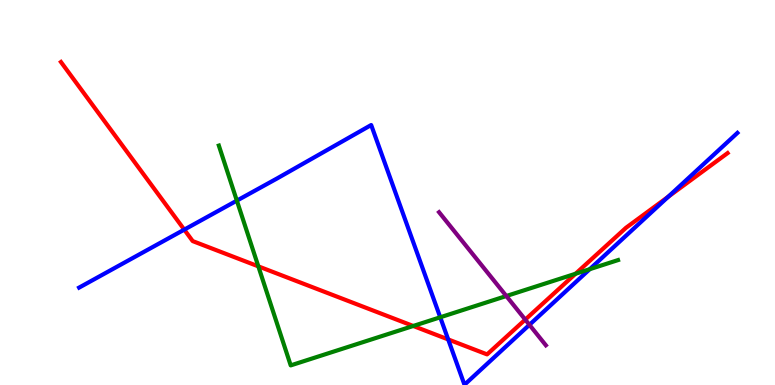[{'lines': ['blue', 'red'], 'intersections': [{'x': 2.38, 'y': 4.04}, {'x': 5.78, 'y': 1.18}, {'x': 8.62, 'y': 4.89}]}, {'lines': ['green', 'red'], 'intersections': [{'x': 3.33, 'y': 3.08}, {'x': 5.33, 'y': 1.53}, {'x': 7.43, 'y': 2.89}]}, {'lines': ['purple', 'red'], 'intersections': [{'x': 6.78, 'y': 1.7}]}, {'lines': ['blue', 'green'], 'intersections': [{'x': 3.06, 'y': 4.79}, {'x': 5.68, 'y': 1.76}, {'x': 7.61, 'y': 3.01}]}, {'lines': ['blue', 'purple'], 'intersections': [{'x': 6.83, 'y': 1.56}]}, {'lines': ['green', 'purple'], 'intersections': [{'x': 6.53, 'y': 2.31}]}]